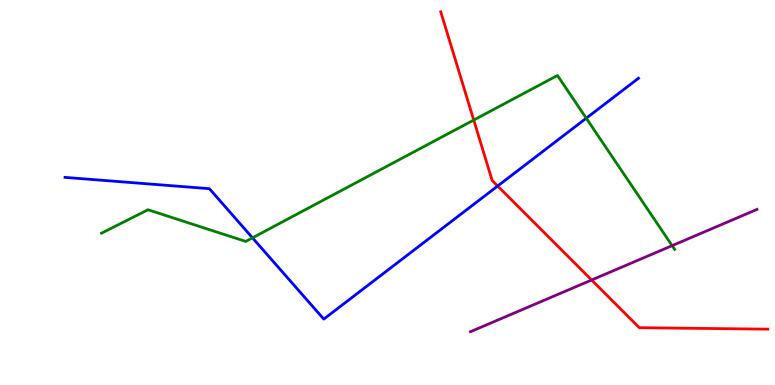[{'lines': ['blue', 'red'], 'intersections': [{'x': 6.42, 'y': 5.17}]}, {'lines': ['green', 'red'], 'intersections': [{'x': 6.11, 'y': 6.88}]}, {'lines': ['purple', 'red'], 'intersections': [{'x': 7.63, 'y': 2.73}]}, {'lines': ['blue', 'green'], 'intersections': [{'x': 3.26, 'y': 3.82}, {'x': 7.56, 'y': 6.93}]}, {'lines': ['blue', 'purple'], 'intersections': []}, {'lines': ['green', 'purple'], 'intersections': [{'x': 8.67, 'y': 3.62}]}]